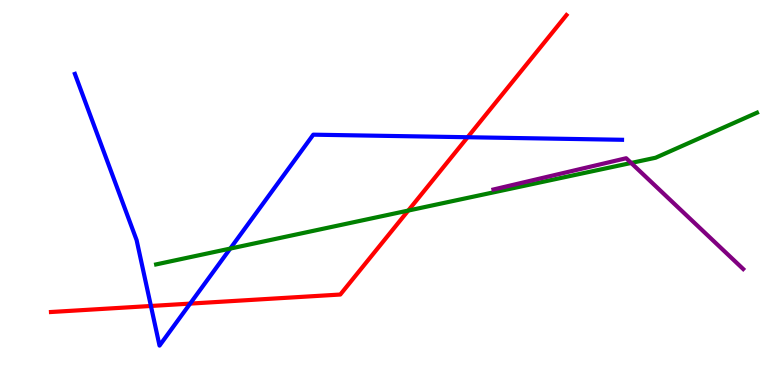[{'lines': ['blue', 'red'], 'intersections': [{'x': 1.95, 'y': 2.05}, {'x': 2.45, 'y': 2.11}, {'x': 6.03, 'y': 6.44}]}, {'lines': ['green', 'red'], 'intersections': [{'x': 5.27, 'y': 4.53}]}, {'lines': ['purple', 'red'], 'intersections': []}, {'lines': ['blue', 'green'], 'intersections': [{'x': 2.97, 'y': 3.54}]}, {'lines': ['blue', 'purple'], 'intersections': []}, {'lines': ['green', 'purple'], 'intersections': [{'x': 8.14, 'y': 5.77}]}]